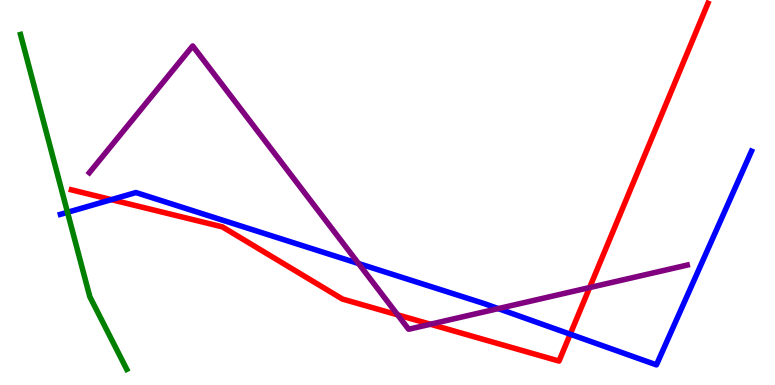[{'lines': ['blue', 'red'], 'intersections': [{'x': 1.44, 'y': 4.81}, {'x': 7.36, 'y': 1.32}]}, {'lines': ['green', 'red'], 'intersections': []}, {'lines': ['purple', 'red'], 'intersections': [{'x': 5.13, 'y': 1.82}, {'x': 5.55, 'y': 1.58}, {'x': 7.61, 'y': 2.53}]}, {'lines': ['blue', 'green'], 'intersections': [{'x': 0.871, 'y': 4.49}]}, {'lines': ['blue', 'purple'], 'intersections': [{'x': 4.63, 'y': 3.16}, {'x': 6.43, 'y': 1.98}]}, {'lines': ['green', 'purple'], 'intersections': []}]